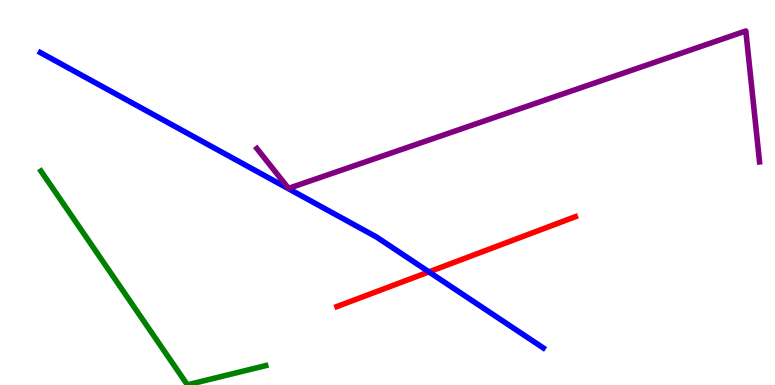[{'lines': ['blue', 'red'], 'intersections': [{'x': 5.53, 'y': 2.94}]}, {'lines': ['green', 'red'], 'intersections': []}, {'lines': ['purple', 'red'], 'intersections': []}, {'lines': ['blue', 'green'], 'intersections': []}, {'lines': ['blue', 'purple'], 'intersections': []}, {'lines': ['green', 'purple'], 'intersections': []}]